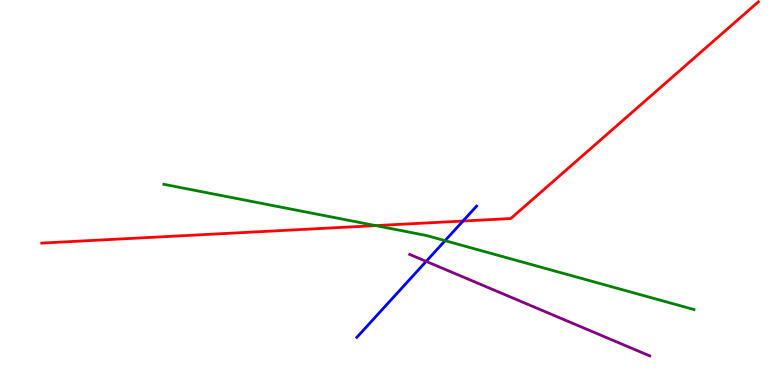[{'lines': ['blue', 'red'], 'intersections': [{'x': 5.97, 'y': 4.26}]}, {'lines': ['green', 'red'], 'intersections': [{'x': 4.85, 'y': 4.14}]}, {'lines': ['purple', 'red'], 'intersections': []}, {'lines': ['blue', 'green'], 'intersections': [{'x': 5.74, 'y': 3.75}]}, {'lines': ['blue', 'purple'], 'intersections': [{'x': 5.5, 'y': 3.21}]}, {'lines': ['green', 'purple'], 'intersections': []}]